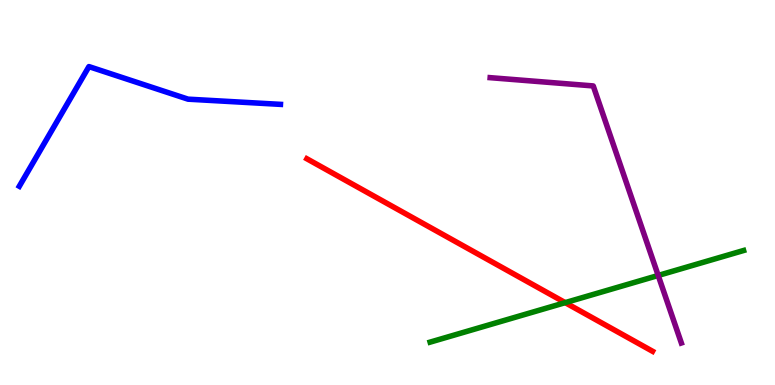[{'lines': ['blue', 'red'], 'intersections': []}, {'lines': ['green', 'red'], 'intersections': [{'x': 7.29, 'y': 2.14}]}, {'lines': ['purple', 'red'], 'intersections': []}, {'lines': ['blue', 'green'], 'intersections': []}, {'lines': ['blue', 'purple'], 'intersections': []}, {'lines': ['green', 'purple'], 'intersections': [{'x': 8.49, 'y': 2.85}]}]